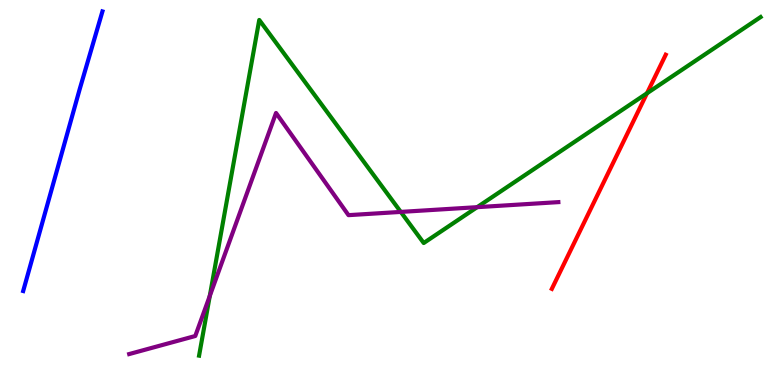[{'lines': ['blue', 'red'], 'intersections': []}, {'lines': ['green', 'red'], 'intersections': [{'x': 8.35, 'y': 7.58}]}, {'lines': ['purple', 'red'], 'intersections': []}, {'lines': ['blue', 'green'], 'intersections': []}, {'lines': ['blue', 'purple'], 'intersections': []}, {'lines': ['green', 'purple'], 'intersections': [{'x': 2.71, 'y': 2.31}, {'x': 5.17, 'y': 4.5}, {'x': 6.16, 'y': 4.62}]}]